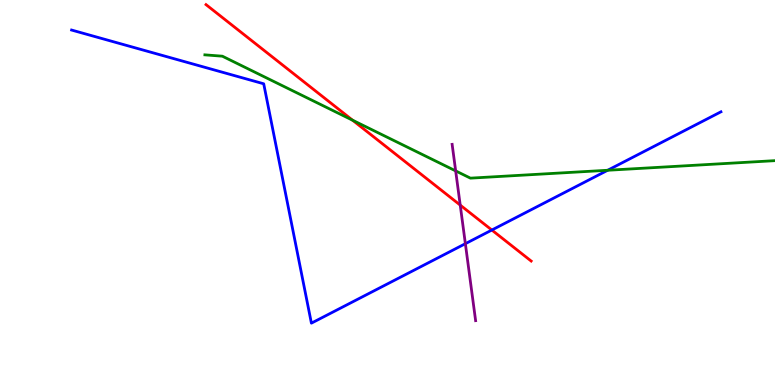[{'lines': ['blue', 'red'], 'intersections': [{'x': 6.35, 'y': 4.03}]}, {'lines': ['green', 'red'], 'intersections': [{'x': 4.55, 'y': 6.88}]}, {'lines': ['purple', 'red'], 'intersections': [{'x': 5.94, 'y': 4.67}]}, {'lines': ['blue', 'green'], 'intersections': [{'x': 7.84, 'y': 5.58}]}, {'lines': ['blue', 'purple'], 'intersections': [{'x': 6.0, 'y': 3.67}]}, {'lines': ['green', 'purple'], 'intersections': [{'x': 5.88, 'y': 5.56}]}]